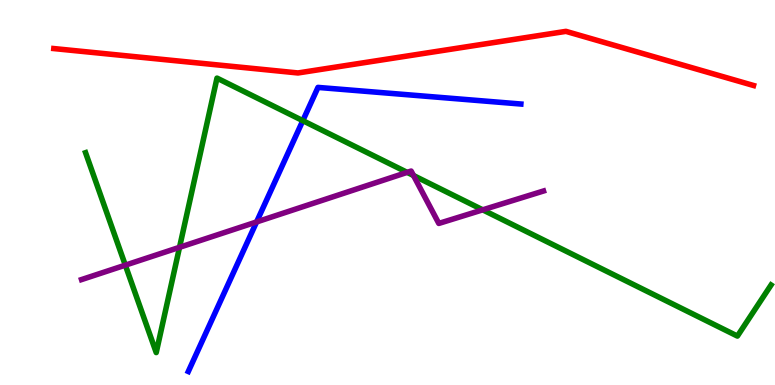[{'lines': ['blue', 'red'], 'intersections': []}, {'lines': ['green', 'red'], 'intersections': []}, {'lines': ['purple', 'red'], 'intersections': []}, {'lines': ['blue', 'green'], 'intersections': [{'x': 3.91, 'y': 6.87}]}, {'lines': ['blue', 'purple'], 'intersections': [{'x': 3.31, 'y': 4.24}]}, {'lines': ['green', 'purple'], 'intersections': [{'x': 1.62, 'y': 3.11}, {'x': 2.32, 'y': 3.58}, {'x': 5.25, 'y': 5.52}, {'x': 5.34, 'y': 5.44}, {'x': 6.23, 'y': 4.55}]}]